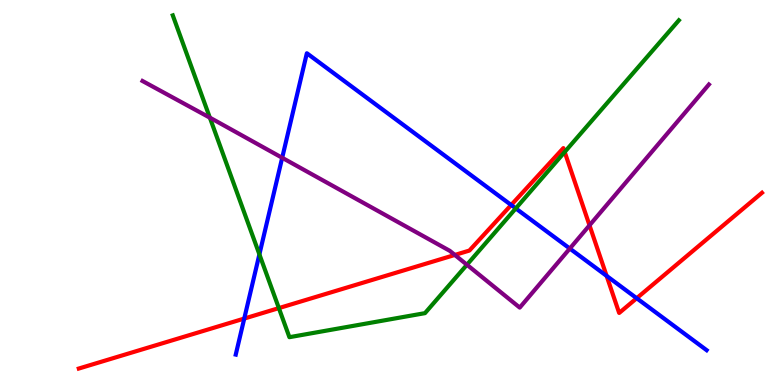[{'lines': ['blue', 'red'], 'intersections': [{'x': 3.15, 'y': 1.73}, {'x': 6.6, 'y': 4.68}, {'x': 7.83, 'y': 2.83}, {'x': 8.22, 'y': 2.25}]}, {'lines': ['green', 'red'], 'intersections': [{'x': 3.6, 'y': 2.0}, {'x': 7.29, 'y': 6.05}]}, {'lines': ['purple', 'red'], 'intersections': [{'x': 5.87, 'y': 3.38}, {'x': 7.61, 'y': 4.15}]}, {'lines': ['blue', 'green'], 'intersections': [{'x': 3.35, 'y': 3.39}, {'x': 6.66, 'y': 4.59}]}, {'lines': ['blue', 'purple'], 'intersections': [{'x': 3.64, 'y': 5.9}, {'x': 7.35, 'y': 3.54}]}, {'lines': ['green', 'purple'], 'intersections': [{'x': 2.71, 'y': 6.94}, {'x': 6.02, 'y': 3.12}]}]